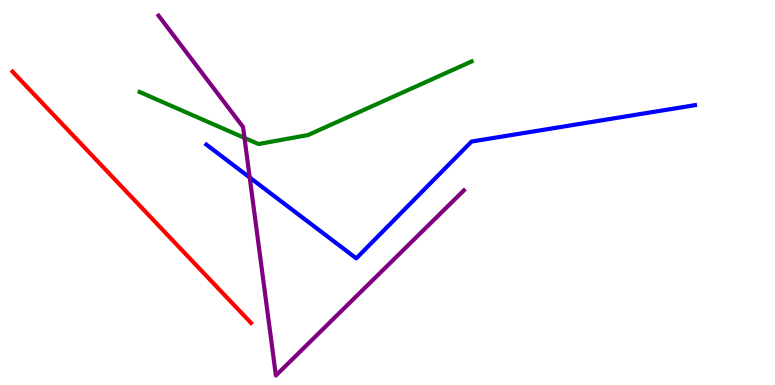[{'lines': ['blue', 'red'], 'intersections': []}, {'lines': ['green', 'red'], 'intersections': []}, {'lines': ['purple', 'red'], 'intersections': []}, {'lines': ['blue', 'green'], 'intersections': []}, {'lines': ['blue', 'purple'], 'intersections': [{'x': 3.22, 'y': 5.39}]}, {'lines': ['green', 'purple'], 'intersections': [{'x': 3.15, 'y': 6.42}]}]